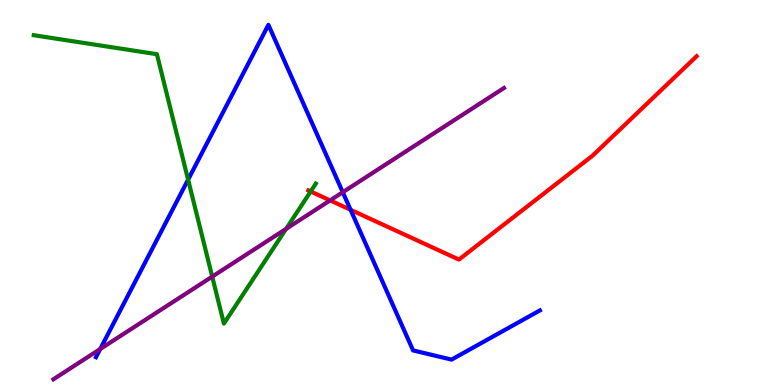[{'lines': ['blue', 'red'], 'intersections': [{'x': 4.52, 'y': 4.55}]}, {'lines': ['green', 'red'], 'intersections': [{'x': 4.01, 'y': 5.03}]}, {'lines': ['purple', 'red'], 'intersections': [{'x': 4.26, 'y': 4.79}]}, {'lines': ['blue', 'green'], 'intersections': [{'x': 2.43, 'y': 5.33}]}, {'lines': ['blue', 'purple'], 'intersections': [{'x': 1.29, 'y': 0.935}, {'x': 4.42, 'y': 5.01}]}, {'lines': ['green', 'purple'], 'intersections': [{'x': 2.74, 'y': 2.82}, {'x': 3.69, 'y': 4.06}]}]